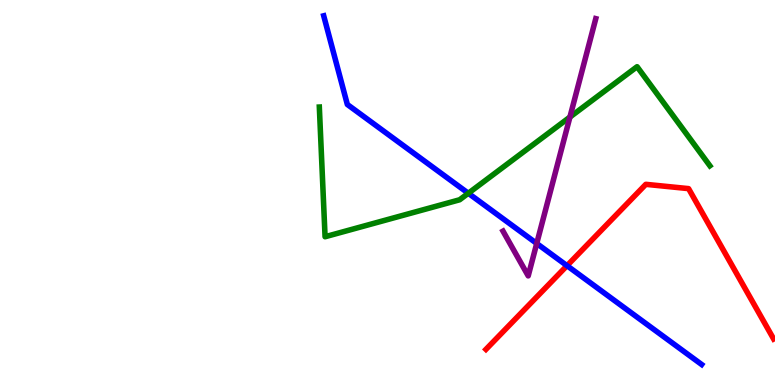[{'lines': ['blue', 'red'], 'intersections': [{'x': 7.32, 'y': 3.1}]}, {'lines': ['green', 'red'], 'intersections': []}, {'lines': ['purple', 'red'], 'intersections': []}, {'lines': ['blue', 'green'], 'intersections': [{'x': 6.04, 'y': 4.98}]}, {'lines': ['blue', 'purple'], 'intersections': [{'x': 6.93, 'y': 3.68}]}, {'lines': ['green', 'purple'], 'intersections': [{'x': 7.35, 'y': 6.96}]}]